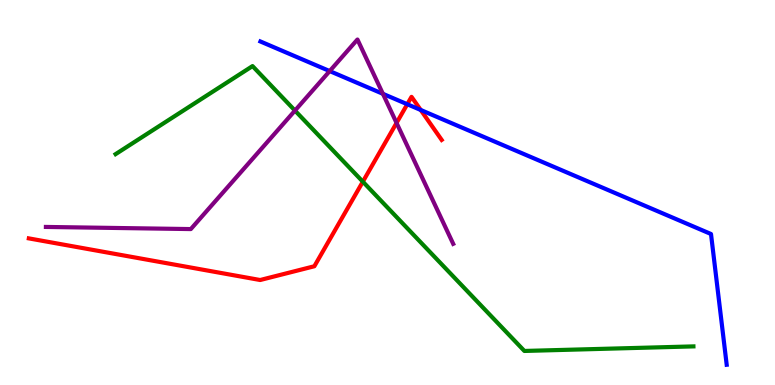[{'lines': ['blue', 'red'], 'intersections': [{'x': 5.26, 'y': 7.29}, {'x': 5.43, 'y': 7.14}]}, {'lines': ['green', 'red'], 'intersections': [{'x': 4.68, 'y': 5.28}]}, {'lines': ['purple', 'red'], 'intersections': [{'x': 5.12, 'y': 6.81}]}, {'lines': ['blue', 'green'], 'intersections': []}, {'lines': ['blue', 'purple'], 'intersections': [{'x': 4.25, 'y': 8.15}, {'x': 4.94, 'y': 7.56}]}, {'lines': ['green', 'purple'], 'intersections': [{'x': 3.81, 'y': 7.13}]}]